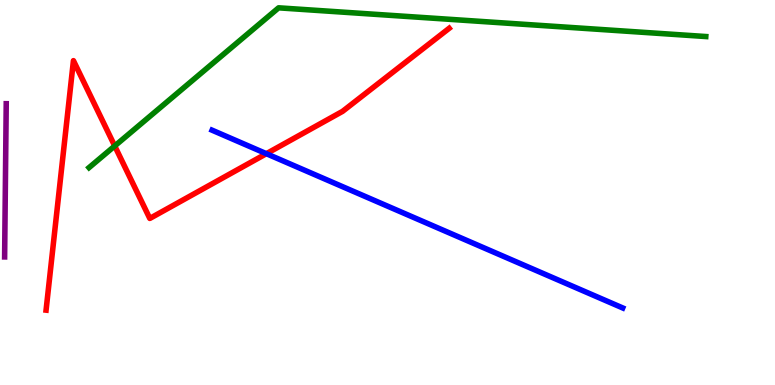[{'lines': ['blue', 'red'], 'intersections': [{'x': 3.44, 'y': 6.01}]}, {'lines': ['green', 'red'], 'intersections': [{'x': 1.48, 'y': 6.21}]}, {'lines': ['purple', 'red'], 'intersections': []}, {'lines': ['blue', 'green'], 'intersections': []}, {'lines': ['blue', 'purple'], 'intersections': []}, {'lines': ['green', 'purple'], 'intersections': []}]